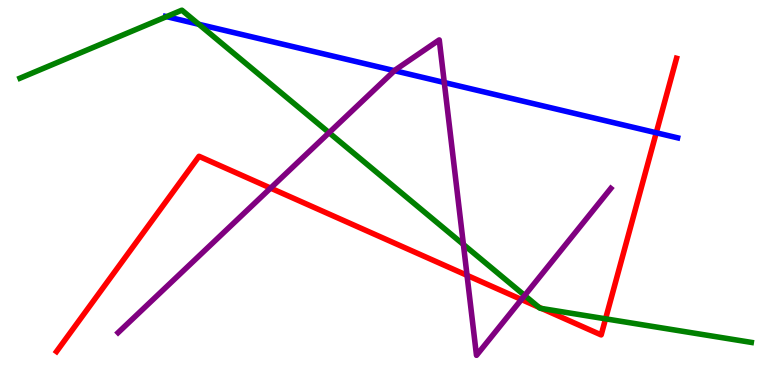[{'lines': ['blue', 'red'], 'intersections': [{'x': 8.47, 'y': 6.55}]}, {'lines': ['green', 'red'], 'intersections': [{'x': 6.95, 'y': 2.02}, {'x': 6.99, 'y': 1.99}, {'x': 7.81, 'y': 1.72}]}, {'lines': ['purple', 'red'], 'intersections': [{'x': 3.49, 'y': 5.11}, {'x': 6.03, 'y': 2.85}, {'x': 6.73, 'y': 2.22}]}, {'lines': ['blue', 'green'], 'intersections': [{'x': 2.15, 'y': 9.57}, {'x': 2.57, 'y': 9.37}]}, {'lines': ['blue', 'purple'], 'intersections': [{'x': 5.09, 'y': 8.16}, {'x': 5.73, 'y': 7.86}]}, {'lines': ['green', 'purple'], 'intersections': [{'x': 4.25, 'y': 6.55}, {'x': 5.98, 'y': 3.65}, {'x': 6.77, 'y': 2.33}]}]